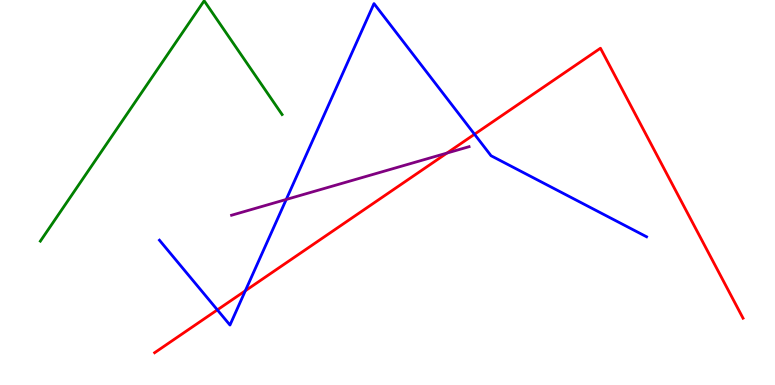[{'lines': ['blue', 'red'], 'intersections': [{'x': 2.8, 'y': 1.95}, {'x': 3.17, 'y': 2.45}, {'x': 6.12, 'y': 6.51}]}, {'lines': ['green', 'red'], 'intersections': []}, {'lines': ['purple', 'red'], 'intersections': [{'x': 5.77, 'y': 6.02}]}, {'lines': ['blue', 'green'], 'intersections': []}, {'lines': ['blue', 'purple'], 'intersections': [{'x': 3.69, 'y': 4.82}]}, {'lines': ['green', 'purple'], 'intersections': []}]